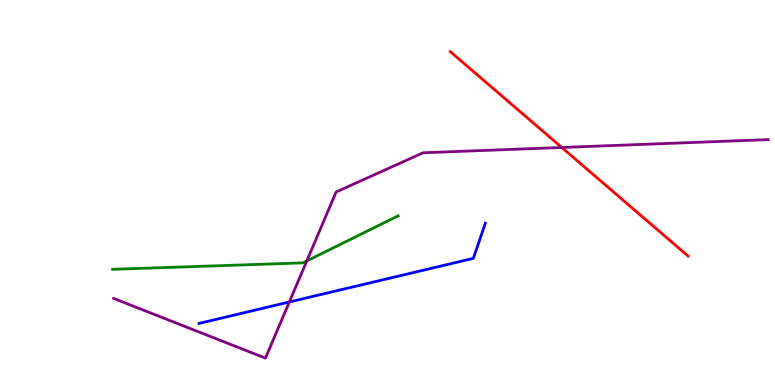[{'lines': ['blue', 'red'], 'intersections': []}, {'lines': ['green', 'red'], 'intersections': []}, {'lines': ['purple', 'red'], 'intersections': [{'x': 7.25, 'y': 6.17}]}, {'lines': ['blue', 'green'], 'intersections': []}, {'lines': ['blue', 'purple'], 'intersections': [{'x': 3.73, 'y': 2.16}]}, {'lines': ['green', 'purple'], 'intersections': [{'x': 3.96, 'y': 3.22}]}]